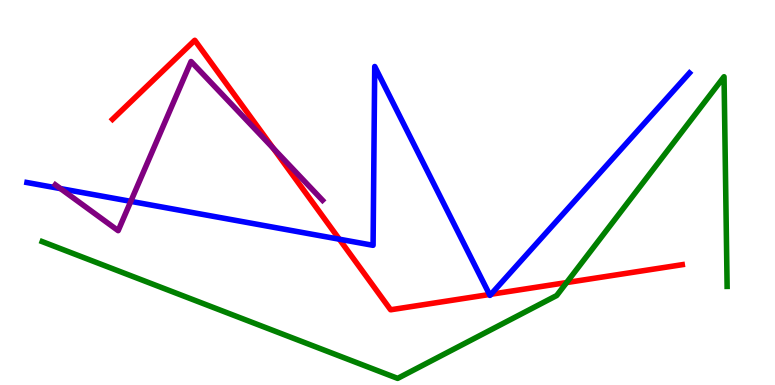[{'lines': ['blue', 'red'], 'intersections': [{'x': 4.38, 'y': 3.79}, {'x': 6.32, 'y': 2.35}, {'x': 6.34, 'y': 2.36}]}, {'lines': ['green', 'red'], 'intersections': [{'x': 7.31, 'y': 2.66}]}, {'lines': ['purple', 'red'], 'intersections': [{'x': 3.53, 'y': 6.15}]}, {'lines': ['blue', 'green'], 'intersections': []}, {'lines': ['blue', 'purple'], 'intersections': [{'x': 0.781, 'y': 5.1}, {'x': 1.69, 'y': 4.77}]}, {'lines': ['green', 'purple'], 'intersections': []}]